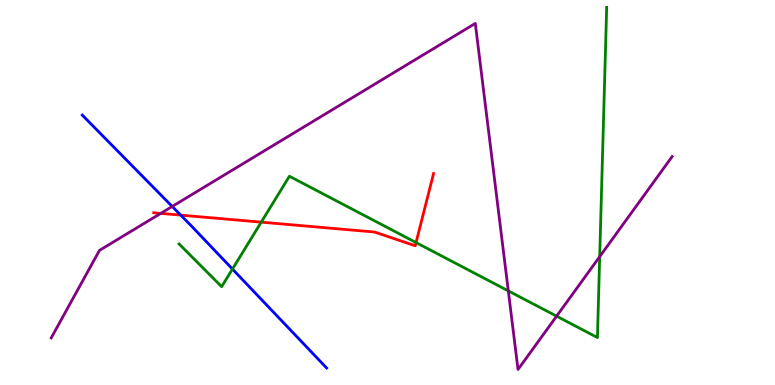[{'lines': ['blue', 'red'], 'intersections': [{'x': 2.33, 'y': 4.41}]}, {'lines': ['green', 'red'], 'intersections': [{'x': 3.37, 'y': 4.23}, {'x': 5.37, 'y': 3.7}]}, {'lines': ['purple', 'red'], 'intersections': [{'x': 2.07, 'y': 4.46}]}, {'lines': ['blue', 'green'], 'intersections': [{'x': 3.0, 'y': 3.01}]}, {'lines': ['blue', 'purple'], 'intersections': [{'x': 2.22, 'y': 4.64}]}, {'lines': ['green', 'purple'], 'intersections': [{'x': 6.56, 'y': 2.44}, {'x': 7.18, 'y': 1.79}, {'x': 7.74, 'y': 3.33}]}]